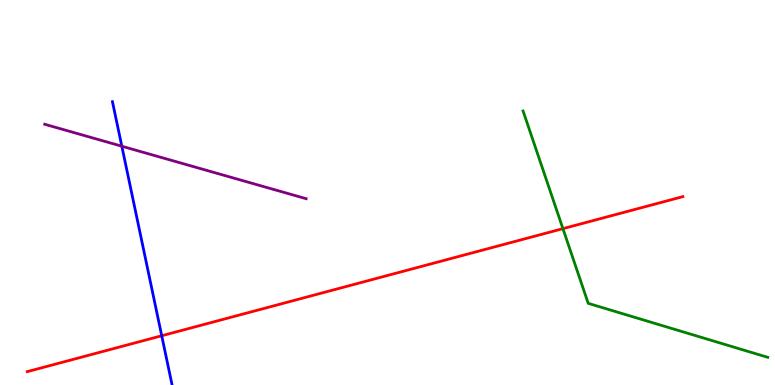[{'lines': ['blue', 'red'], 'intersections': [{'x': 2.09, 'y': 1.28}]}, {'lines': ['green', 'red'], 'intersections': [{'x': 7.26, 'y': 4.06}]}, {'lines': ['purple', 'red'], 'intersections': []}, {'lines': ['blue', 'green'], 'intersections': []}, {'lines': ['blue', 'purple'], 'intersections': [{'x': 1.57, 'y': 6.2}]}, {'lines': ['green', 'purple'], 'intersections': []}]